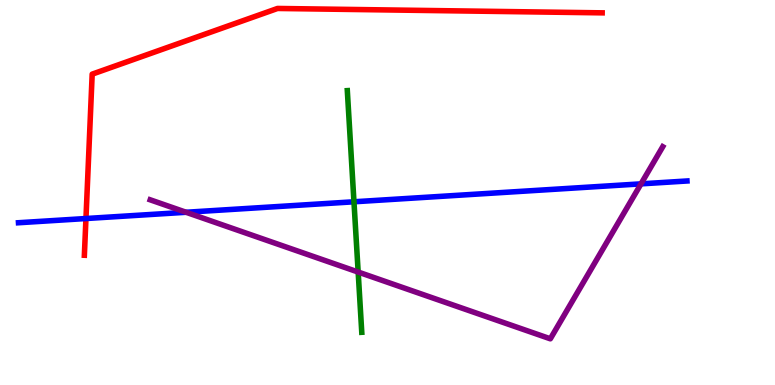[{'lines': ['blue', 'red'], 'intersections': [{'x': 1.11, 'y': 4.32}]}, {'lines': ['green', 'red'], 'intersections': []}, {'lines': ['purple', 'red'], 'intersections': []}, {'lines': ['blue', 'green'], 'intersections': [{'x': 4.57, 'y': 4.76}]}, {'lines': ['blue', 'purple'], 'intersections': [{'x': 2.4, 'y': 4.49}, {'x': 8.27, 'y': 5.22}]}, {'lines': ['green', 'purple'], 'intersections': [{'x': 4.62, 'y': 2.93}]}]